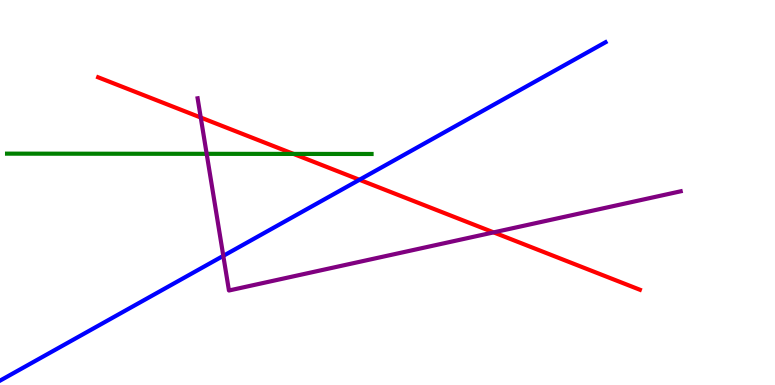[{'lines': ['blue', 'red'], 'intersections': [{'x': 4.64, 'y': 5.33}]}, {'lines': ['green', 'red'], 'intersections': [{'x': 3.79, 'y': 6.0}]}, {'lines': ['purple', 'red'], 'intersections': [{'x': 2.59, 'y': 6.95}, {'x': 6.37, 'y': 3.96}]}, {'lines': ['blue', 'green'], 'intersections': []}, {'lines': ['blue', 'purple'], 'intersections': [{'x': 2.88, 'y': 3.35}]}, {'lines': ['green', 'purple'], 'intersections': [{'x': 2.67, 'y': 6.0}]}]